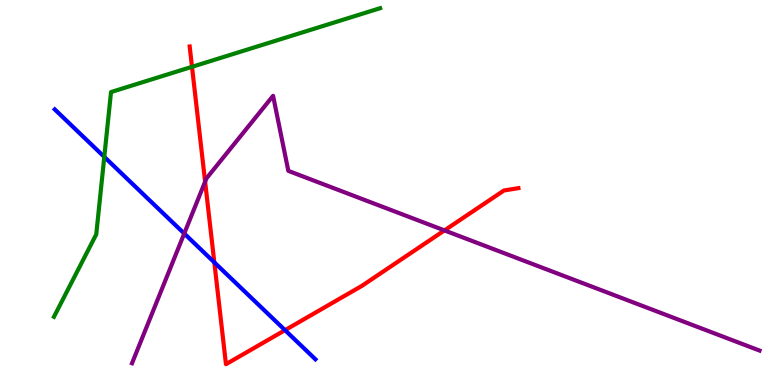[{'lines': ['blue', 'red'], 'intersections': [{'x': 2.77, 'y': 3.19}, {'x': 3.68, 'y': 1.42}]}, {'lines': ['green', 'red'], 'intersections': [{'x': 2.48, 'y': 8.26}]}, {'lines': ['purple', 'red'], 'intersections': [{'x': 2.65, 'y': 5.28}, {'x': 5.74, 'y': 4.02}]}, {'lines': ['blue', 'green'], 'intersections': [{'x': 1.35, 'y': 5.93}]}, {'lines': ['blue', 'purple'], 'intersections': [{'x': 2.38, 'y': 3.93}]}, {'lines': ['green', 'purple'], 'intersections': []}]